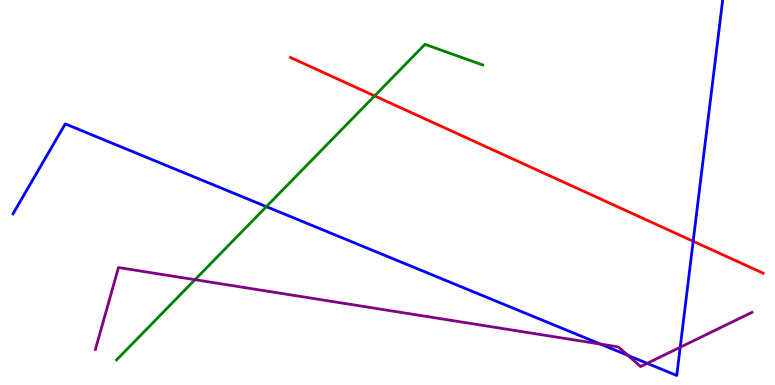[{'lines': ['blue', 'red'], 'intersections': [{'x': 8.94, 'y': 3.73}]}, {'lines': ['green', 'red'], 'intersections': [{'x': 4.83, 'y': 7.51}]}, {'lines': ['purple', 'red'], 'intersections': []}, {'lines': ['blue', 'green'], 'intersections': [{'x': 3.44, 'y': 4.63}]}, {'lines': ['blue', 'purple'], 'intersections': [{'x': 7.75, 'y': 1.06}, {'x': 8.1, 'y': 0.768}, {'x': 8.35, 'y': 0.563}, {'x': 8.78, 'y': 0.98}]}, {'lines': ['green', 'purple'], 'intersections': [{'x': 2.52, 'y': 2.74}]}]